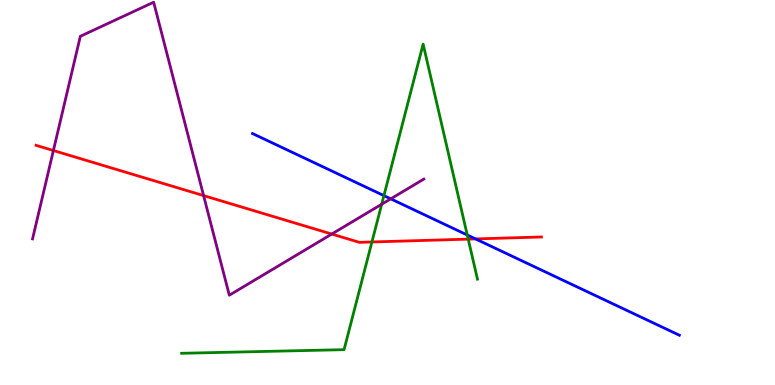[{'lines': ['blue', 'red'], 'intersections': [{'x': 6.14, 'y': 3.79}]}, {'lines': ['green', 'red'], 'intersections': [{'x': 4.8, 'y': 3.71}, {'x': 6.04, 'y': 3.79}]}, {'lines': ['purple', 'red'], 'intersections': [{'x': 0.689, 'y': 6.09}, {'x': 2.63, 'y': 4.92}, {'x': 4.28, 'y': 3.92}]}, {'lines': ['blue', 'green'], 'intersections': [{'x': 4.95, 'y': 4.92}, {'x': 6.03, 'y': 3.9}]}, {'lines': ['blue', 'purple'], 'intersections': [{'x': 5.04, 'y': 4.84}]}, {'lines': ['green', 'purple'], 'intersections': [{'x': 4.93, 'y': 4.69}]}]